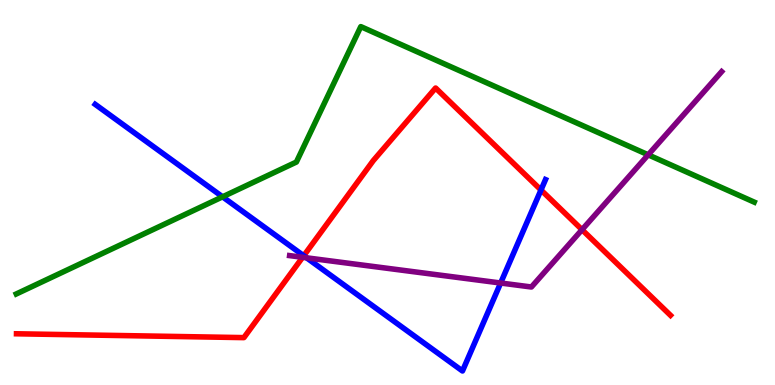[{'lines': ['blue', 'red'], 'intersections': [{'x': 3.92, 'y': 3.36}, {'x': 6.98, 'y': 5.07}]}, {'lines': ['green', 'red'], 'intersections': []}, {'lines': ['purple', 'red'], 'intersections': [{'x': 3.9, 'y': 3.32}, {'x': 7.51, 'y': 4.03}]}, {'lines': ['blue', 'green'], 'intersections': [{'x': 2.87, 'y': 4.89}]}, {'lines': ['blue', 'purple'], 'intersections': [{'x': 3.96, 'y': 3.3}, {'x': 6.46, 'y': 2.65}]}, {'lines': ['green', 'purple'], 'intersections': [{'x': 8.36, 'y': 5.98}]}]